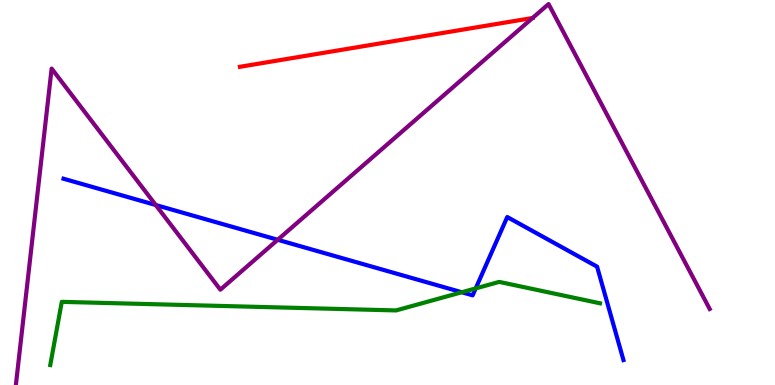[{'lines': ['blue', 'red'], 'intersections': []}, {'lines': ['green', 'red'], 'intersections': []}, {'lines': ['purple', 'red'], 'intersections': [{'x': 6.87, 'y': 9.53}]}, {'lines': ['blue', 'green'], 'intersections': [{'x': 5.96, 'y': 2.41}, {'x': 6.14, 'y': 2.51}]}, {'lines': ['blue', 'purple'], 'intersections': [{'x': 2.01, 'y': 4.67}, {'x': 3.58, 'y': 3.77}]}, {'lines': ['green', 'purple'], 'intersections': []}]